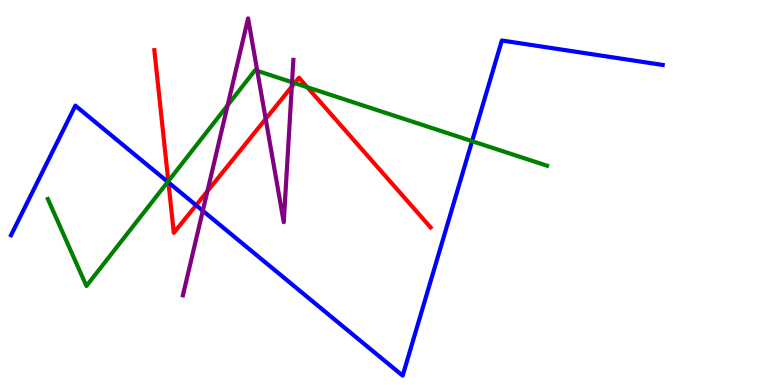[{'lines': ['blue', 'red'], 'intersections': [{'x': 2.17, 'y': 5.26}, {'x': 2.53, 'y': 4.67}]}, {'lines': ['green', 'red'], 'intersections': [{'x': 2.17, 'y': 5.29}, {'x': 3.8, 'y': 7.84}, {'x': 3.97, 'y': 7.73}]}, {'lines': ['purple', 'red'], 'intersections': [{'x': 2.68, 'y': 5.03}, {'x': 3.43, 'y': 6.91}, {'x': 3.76, 'y': 7.75}]}, {'lines': ['blue', 'green'], 'intersections': [{'x': 2.16, 'y': 5.28}, {'x': 6.09, 'y': 6.33}]}, {'lines': ['blue', 'purple'], 'intersections': [{'x': 2.62, 'y': 4.53}]}, {'lines': ['green', 'purple'], 'intersections': [{'x': 2.94, 'y': 7.27}, {'x': 3.32, 'y': 8.16}, {'x': 3.77, 'y': 7.86}]}]